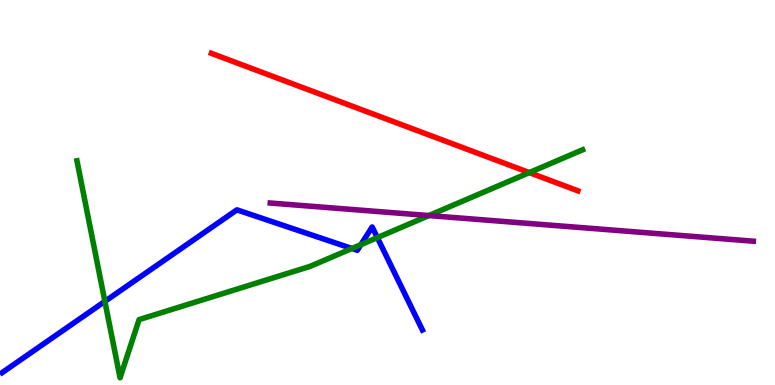[{'lines': ['blue', 'red'], 'intersections': []}, {'lines': ['green', 'red'], 'intersections': [{'x': 6.83, 'y': 5.52}]}, {'lines': ['purple', 'red'], 'intersections': []}, {'lines': ['blue', 'green'], 'intersections': [{'x': 1.35, 'y': 2.17}, {'x': 4.54, 'y': 3.55}, {'x': 4.66, 'y': 3.65}, {'x': 4.87, 'y': 3.83}]}, {'lines': ['blue', 'purple'], 'intersections': []}, {'lines': ['green', 'purple'], 'intersections': [{'x': 5.53, 'y': 4.4}]}]